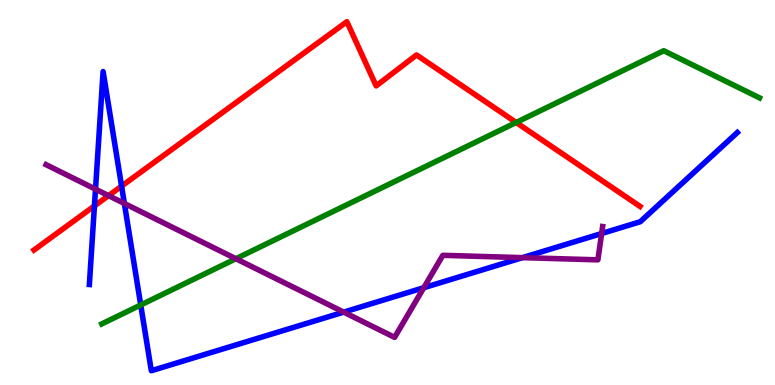[{'lines': ['blue', 'red'], 'intersections': [{'x': 1.22, 'y': 4.65}, {'x': 1.57, 'y': 5.17}]}, {'lines': ['green', 'red'], 'intersections': [{'x': 6.66, 'y': 6.82}]}, {'lines': ['purple', 'red'], 'intersections': [{'x': 1.4, 'y': 4.92}]}, {'lines': ['blue', 'green'], 'intersections': [{'x': 1.82, 'y': 2.08}]}, {'lines': ['blue', 'purple'], 'intersections': [{'x': 1.23, 'y': 5.09}, {'x': 1.6, 'y': 4.72}, {'x': 4.43, 'y': 1.89}, {'x': 5.47, 'y': 2.53}, {'x': 6.74, 'y': 3.31}, {'x': 7.76, 'y': 3.93}]}, {'lines': ['green', 'purple'], 'intersections': [{'x': 3.04, 'y': 3.28}]}]